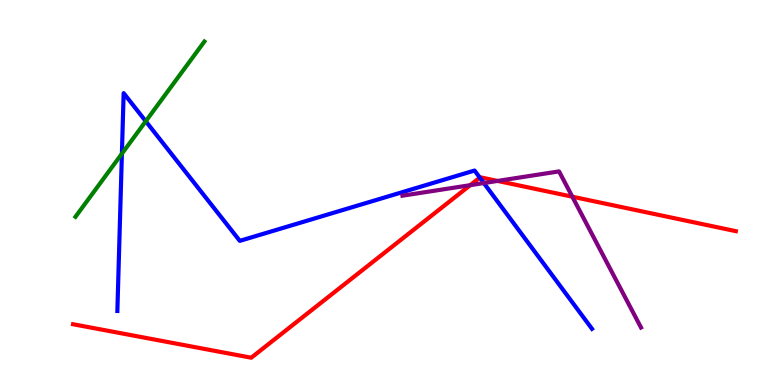[{'lines': ['blue', 'red'], 'intersections': [{'x': 6.19, 'y': 5.39}]}, {'lines': ['green', 'red'], 'intersections': []}, {'lines': ['purple', 'red'], 'intersections': [{'x': 6.07, 'y': 5.19}, {'x': 6.42, 'y': 5.3}, {'x': 7.38, 'y': 4.89}]}, {'lines': ['blue', 'green'], 'intersections': [{'x': 1.57, 'y': 6.01}, {'x': 1.88, 'y': 6.85}]}, {'lines': ['blue', 'purple'], 'intersections': [{'x': 6.24, 'y': 5.25}]}, {'lines': ['green', 'purple'], 'intersections': []}]